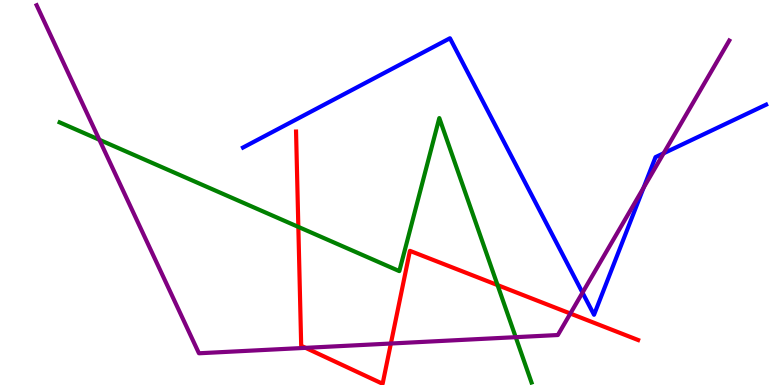[{'lines': ['blue', 'red'], 'intersections': []}, {'lines': ['green', 'red'], 'intersections': [{'x': 3.85, 'y': 4.11}, {'x': 6.42, 'y': 2.59}]}, {'lines': ['purple', 'red'], 'intersections': [{'x': 3.94, 'y': 0.965}, {'x': 5.04, 'y': 1.08}, {'x': 7.36, 'y': 1.86}]}, {'lines': ['blue', 'green'], 'intersections': []}, {'lines': ['blue', 'purple'], 'intersections': [{'x': 7.52, 'y': 2.4}, {'x': 8.3, 'y': 5.12}, {'x': 8.56, 'y': 6.02}]}, {'lines': ['green', 'purple'], 'intersections': [{'x': 1.28, 'y': 6.37}, {'x': 6.65, 'y': 1.24}]}]